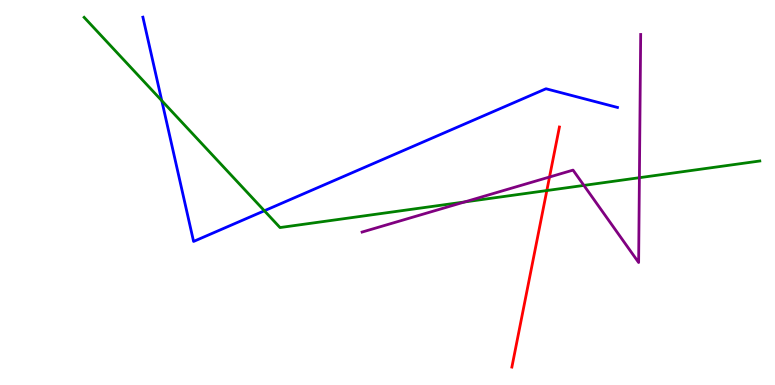[{'lines': ['blue', 'red'], 'intersections': []}, {'lines': ['green', 'red'], 'intersections': [{'x': 7.06, 'y': 5.05}]}, {'lines': ['purple', 'red'], 'intersections': [{'x': 7.09, 'y': 5.4}]}, {'lines': ['blue', 'green'], 'intersections': [{'x': 2.09, 'y': 7.39}, {'x': 3.41, 'y': 4.53}]}, {'lines': ['blue', 'purple'], 'intersections': []}, {'lines': ['green', 'purple'], 'intersections': [{'x': 6.0, 'y': 4.75}, {'x': 7.53, 'y': 5.18}, {'x': 8.25, 'y': 5.38}]}]